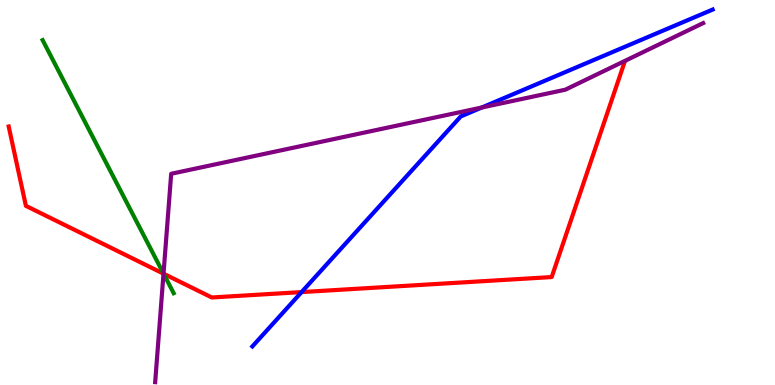[{'lines': ['blue', 'red'], 'intersections': [{'x': 3.89, 'y': 2.41}]}, {'lines': ['green', 'red'], 'intersections': [{'x': 2.11, 'y': 2.89}]}, {'lines': ['purple', 'red'], 'intersections': [{'x': 2.11, 'y': 2.89}]}, {'lines': ['blue', 'green'], 'intersections': []}, {'lines': ['blue', 'purple'], 'intersections': [{'x': 6.22, 'y': 7.21}]}, {'lines': ['green', 'purple'], 'intersections': [{'x': 2.11, 'y': 2.89}]}]